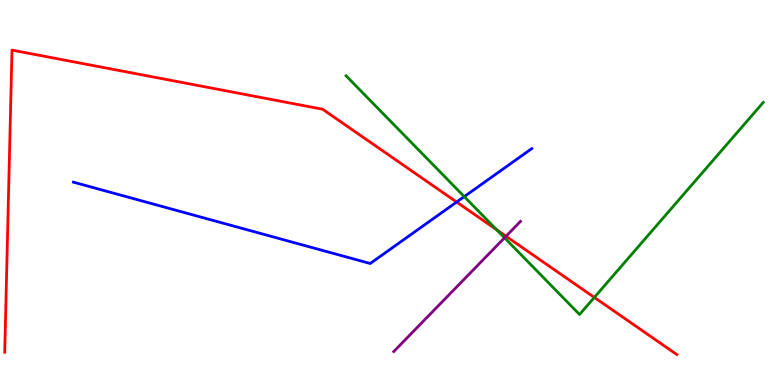[{'lines': ['blue', 'red'], 'intersections': [{'x': 5.89, 'y': 4.75}]}, {'lines': ['green', 'red'], 'intersections': [{'x': 6.41, 'y': 4.03}, {'x': 7.67, 'y': 2.27}]}, {'lines': ['purple', 'red'], 'intersections': [{'x': 6.53, 'y': 3.86}]}, {'lines': ['blue', 'green'], 'intersections': [{'x': 5.99, 'y': 4.89}]}, {'lines': ['blue', 'purple'], 'intersections': []}, {'lines': ['green', 'purple'], 'intersections': [{'x': 6.51, 'y': 3.82}]}]